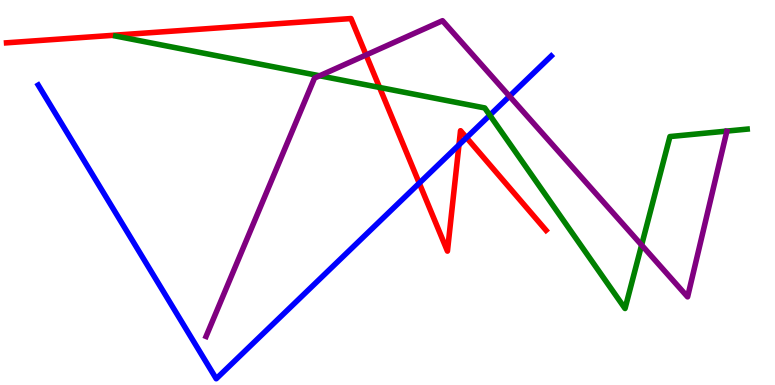[{'lines': ['blue', 'red'], 'intersections': [{'x': 5.41, 'y': 5.24}, {'x': 5.92, 'y': 6.24}, {'x': 6.02, 'y': 6.42}]}, {'lines': ['green', 'red'], 'intersections': [{'x': 4.9, 'y': 7.73}]}, {'lines': ['purple', 'red'], 'intersections': [{'x': 4.72, 'y': 8.57}]}, {'lines': ['blue', 'green'], 'intersections': [{'x': 6.32, 'y': 7.01}]}, {'lines': ['blue', 'purple'], 'intersections': [{'x': 6.57, 'y': 7.5}]}, {'lines': ['green', 'purple'], 'intersections': [{'x': 4.12, 'y': 8.03}, {'x': 8.28, 'y': 3.63}]}]